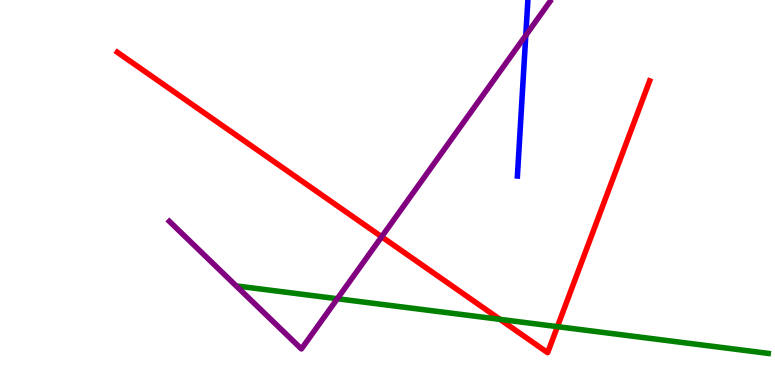[{'lines': ['blue', 'red'], 'intersections': []}, {'lines': ['green', 'red'], 'intersections': [{'x': 6.45, 'y': 1.71}, {'x': 7.19, 'y': 1.52}]}, {'lines': ['purple', 'red'], 'intersections': [{'x': 4.92, 'y': 3.85}]}, {'lines': ['blue', 'green'], 'intersections': []}, {'lines': ['blue', 'purple'], 'intersections': [{'x': 6.78, 'y': 9.08}]}, {'lines': ['green', 'purple'], 'intersections': [{'x': 4.35, 'y': 2.24}]}]